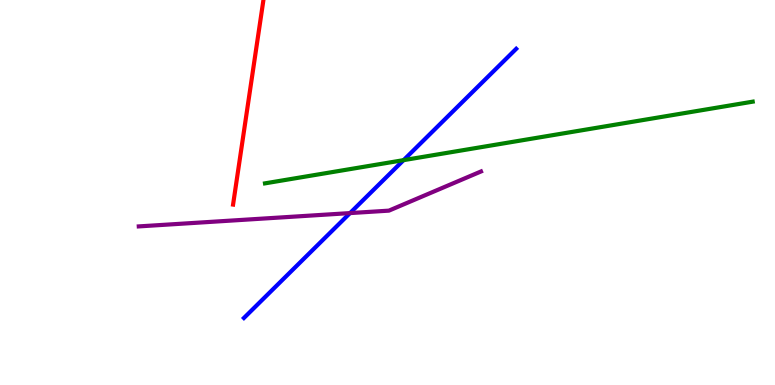[{'lines': ['blue', 'red'], 'intersections': []}, {'lines': ['green', 'red'], 'intersections': []}, {'lines': ['purple', 'red'], 'intersections': []}, {'lines': ['blue', 'green'], 'intersections': [{'x': 5.21, 'y': 5.84}]}, {'lines': ['blue', 'purple'], 'intersections': [{'x': 4.52, 'y': 4.47}]}, {'lines': ['green', 'purple'], 'intersections': []}]